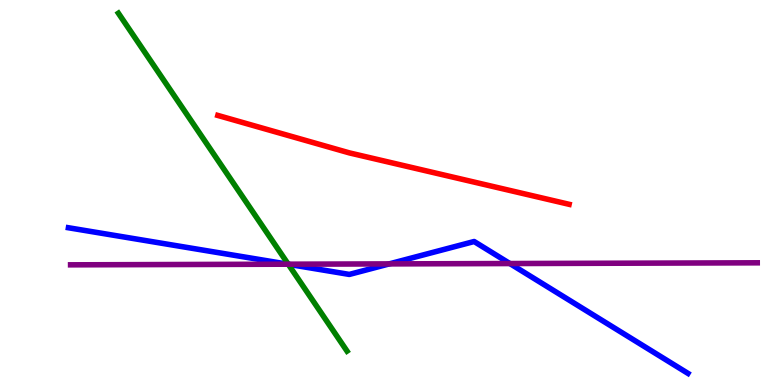[{'lines': ['blue', 'red'], 'intersections': []}, {'lines': ['green', 'red'], 'intersections': []}, {'lines': ['purple', 'red'], 'intersections': []}, {'lines': ['blue', 'green'], 'intersections': [{'x': 3.72, 'y': 3.14}]}, {'lines': ['blue', 'purple'], 'intersections': [{'x': 3.71, 'y': 3.14}, {'x': 5.02, 'y': 3.15}, {'x': 6.58, 'y': 3.15}]}, {'lines': ['green', 'purple'], 'intersections': [{'x': 3.72, 'y': 3.14}]}]